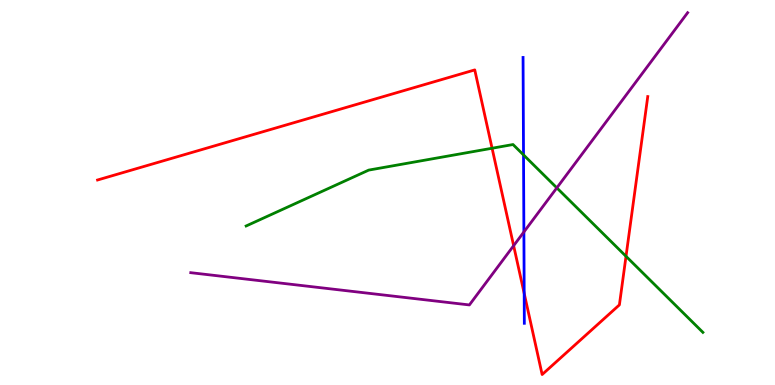[{'lines': ['blue', 'red'], 'intersections': [{'x': 6.76, 'y': 2.38}]}, {'lines': ['green', 'red'], 'intersections': [{'x': 6.35, 'y': 6.15}, {'x': 8.08, 'y': 3.34}]}, {'lines': ['purple', 'red'], 'intersections': [{'x': 6.63, 'y': 3.62}]}, {'lines': ['blue', 'green'], 'intersections': [{'x': 6.76, 'y': 5.98}]}, {'lines': ['blue', 'purple'], 'intersections': [{'x': 6.76, 'y': 3.98}]}, {'lines': ['green', 'purple'], 'intersections': [{'x': 7.18, 'y': 5.12}]}]